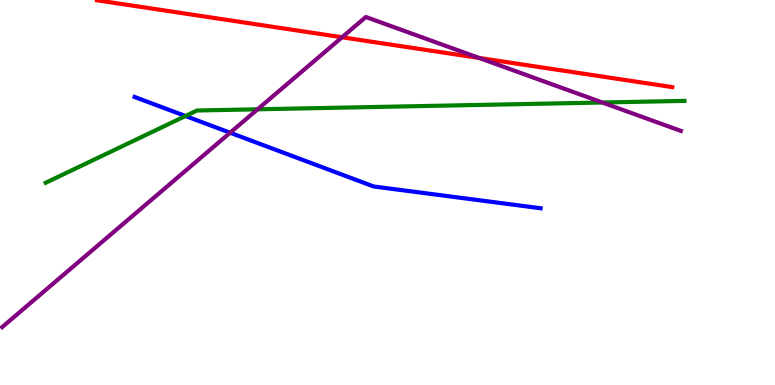[{'lines': ['blue', 'red'], 'intersections': []}, {'lines': ['green', 'red'], 'intersections': []}, {'lines': ['purple', 'red'], 'intersections': [{'x': 4.41, 'y': 9.03}, {'x': 6.18, 'y': 8.49}]}, {'lines': ['blue', 'green'], 'intersections': [{'x': 2.39, 'y': 6.99}]}, {'lines': ['blue', 'purple'], 'intersections': [{'x': 2.97, 'y': 6.55}]}, {'lines': ['green', 'purple'], 'intersections': [{'x': 3.32, 'y': 7.16}, {'x': 7.77, 'y': 7.34}]}]